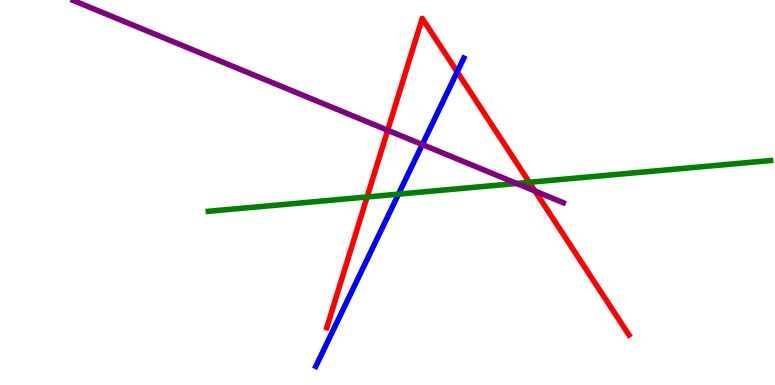[{'lines': ['blue', 'red'], 'intersections': [{'x': 5.9, 'y': 8.13}]}, {'lines': ['green', 'red'], 'intersections': [{'x': 4.74, 'y': 4.88}, {'x': 6.83, 'y': 5.26}]}, {'lines': ['purple', 'red'], 'intersections': [{'x': 5.0, 'y': 6.62}, {'x': 6.9, 'y': 5.04}]}, {'lines': ['blue', 'green'], 'intersections': [{'x': 5.14, 'y': 4.96}]}, {'lines': ['blue', 'purple'], 'intersections': [{'x': 5.45, 'y': 6.25}]}, {'lines': ['green', 'purple'], 'intersections': [{'x': 6.67, 'y': 5.23}]}]